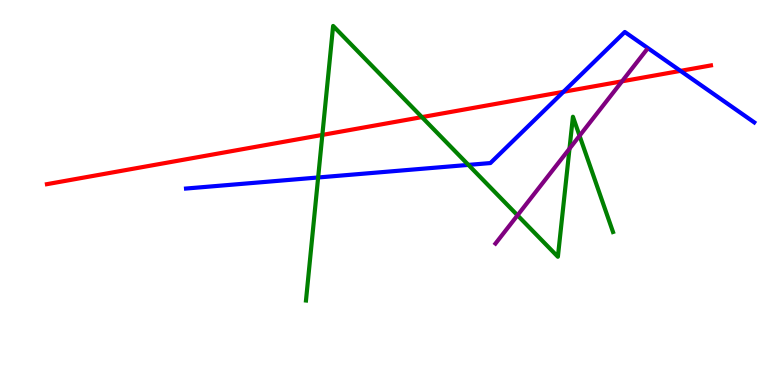[{'lines': ['blue', 'red'], 'intersections': [{'x': 7.27, 'y': 7.62}, {'x': 8.78, 'y': 8.16}]}, {'lines': ['green', 'red'], 'intersections': [{'x': 4.16, 'y': 6.5}, {'x': 5.44, 'y': 6.96}]}, {'lines': ['purple', 'red'], 'intersections': [{'x': 8.03, 'y': 7.89}]}, {'lines': ['blue', 'green'], 'intersections': [{'x': 4.11, 'y': 5.39}, {'x': 6.04, 'y': 5.72}]}, {'lines': ['blue', 'purple'], 'intersections': []}, {'lines': ['green', 'purple'], 'intersections': [{'x': 6.68, 'y': 4.41}, {'x': 7.35, 'y': 6.14}, {'x': 7.48, 'y': 6.47}]}]